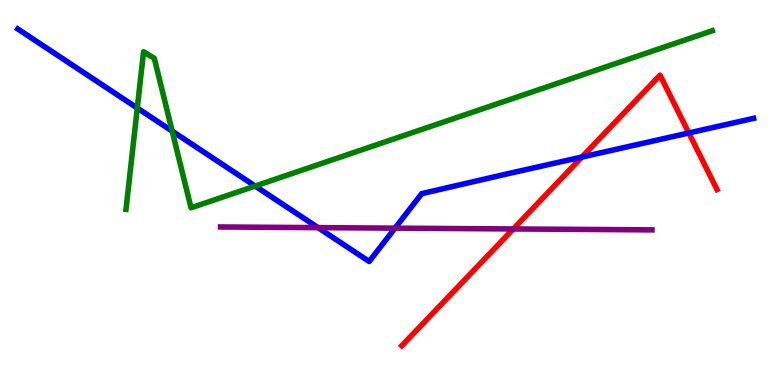[{'lines': ['blue', 'red'], 'intersections': [{'x': 7.51, 'y': 5.92}, {'x': 8.89, 'y': 6.55}]}, {'lines': ['green', 'red'], 'intersections': []}, {'lines': ['purple', 'red'], 'intersections': [{'x': 6.62, 'y': 4.05}]}, {'lines': ['blue', 'green'], 'intersections': [{'x': 1.77, 'y': 7.19}, {'x': 2.22, 'y': 6.59}, {'x': 3.29, 'y': 5.17}]}, {'lines': ['blue', 'purple'], 'intersections': [{'x': 4.1, 'y': 4.09}, {'x': 5.1, 'y': 4.07}]}, {'lines': ['green', 'purple'], 'intersections': []}]